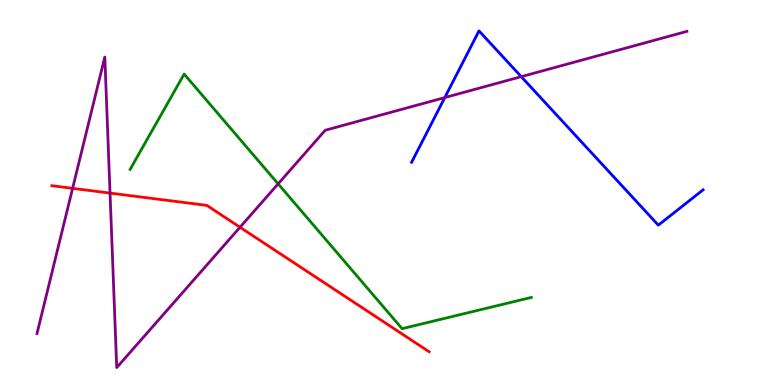[{'lines': ['blue', 'red'], 'intersections': []}, {'lines': ['green', 'red'], 'intersections': []}, {'lines': ['purple', 'red'], 'intersections': [{'x': 0.937, 'y': 5.11}, {'x': 1.42, 'y': 4.98}, {'x': 3.1, 'y': 4.1}]}, {'lines': ['blue', 'green'], 'intersections': []}, {'lines': ['blue', 'purple'], 'intersections': [{'x': 5.74, 'y': 7.47}, {'x': 6.73, 'y': 8.01}]}, {'lines': ['green', 'purple'], 'intersections': [{'x': 3.59, 'y': 5.22}]}]